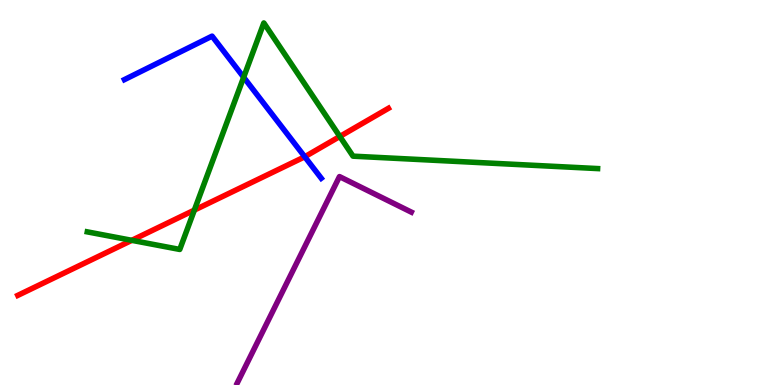[{'lines': ['blue', 'red'], 'intersections': [{'x': 3.93, 'y': 5.93}]}, {'lines': ['green', 'red'], 'intersections': [{'x': 1.7, 'y': 3.76}, {'x': 2.51, 'y': 4.54}, {'x': 4.38, 'y': 6.46}]}, {'lines': ['purple', 'red'], 'intersections': []}, {'lines': ['blue', 'green'], 'intersections': [{'x': 3.14, 'y': 7.99}]}, {'lines': ['blue', 'purple'], 'intersections': []}, {'lines': ['green', 'purple'], 'intersections': []}]